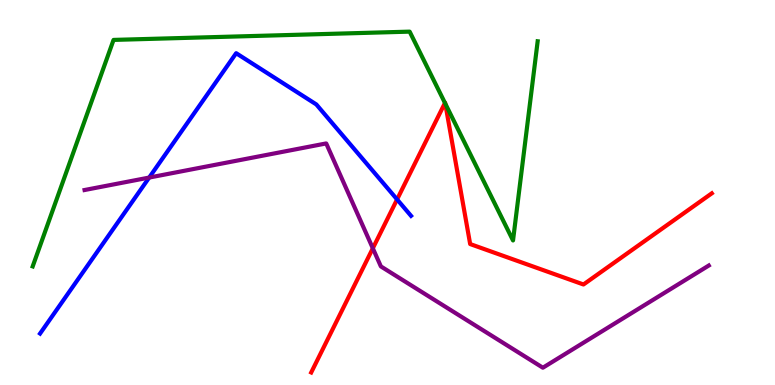[{'lines': ['blue', 'red'], 'intersections': [{'x': 5.12, 'y': 4.82}]}, {'lines': ['green', 'red'], 'intersections': [{'x': 5.74, 'y': 7.33}, {'x': 5.75, 'y': 7.31}]}, {'lines': ['purple', 'red'], 'intersections': [{'x': 4.81, 'y': 3.55}]}, {'lines': ['blue', 'green'], 'intersections': []}, {'lines': ['blue', 'purple'], 'intersections': [{'x': 1.92, 'y': 5.39}]}, {'lines': ['green', 'purple'], 'intersections': []}]